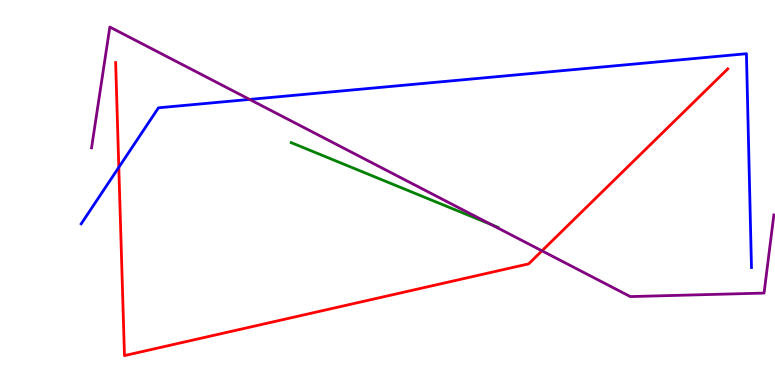[{'lines': ['blue', 'red'], 'intersections': [{'x': 1.53, 'y': 5.65}]}, {'lines': ['green', 'red'], 'intersections': []}, {'lines': ['purple', 'red'], 'intersections': [{'x': 6.99, 'y': 3.48}]}, {'lines': ['blue', 'green'], 'intersections': []}, {'lines': ['blue', 'purple'], 'intersections': [{'x': 3.22, 'y': 7.42}]}, {'lines': ['green', 'purple'], 'intersections': [{'x': 6.34, 'y': 4.17}]}]